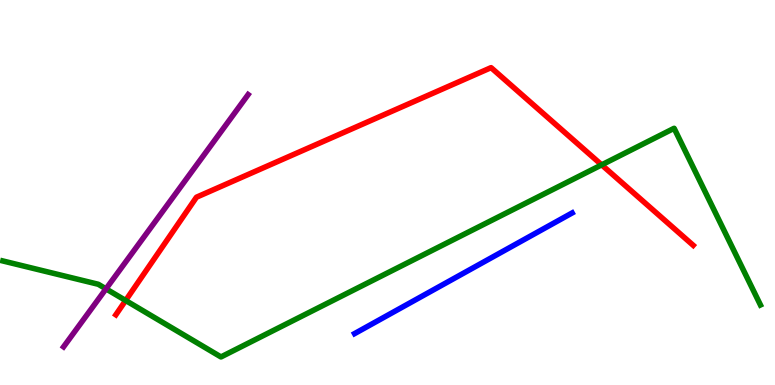[{'lines': ['blue', 'red'], 'intersections': []}, {'lines': ['green', 'red'], 'intersections': [{'x': 1.62, 'y': 2.2}, {'x': 7.76, 'y': 5.72}]}, {'lines': ['purple', 'red'], 'intersections': []}, {'lines': ['blue', 'green'], 'intersections': []}, {'lines': ['blue', 'purple'], 'intersections': []}, {'lines': ['green', 'purple'], 'intersections': [{'x': 1.37, 'y': 2.5}]}]